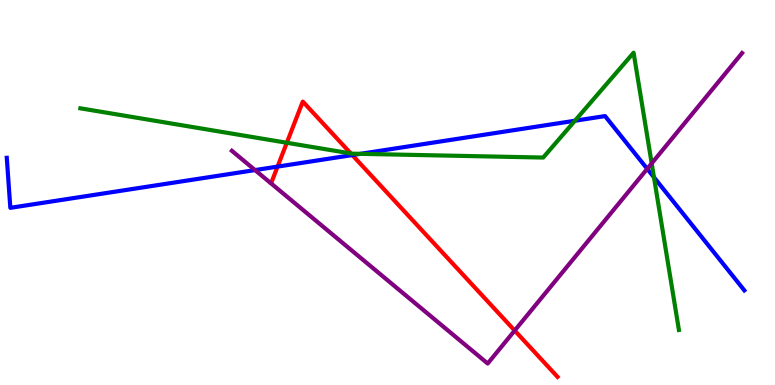[{'lines': ['blue', 'red'], 'intersections': [{'x': 3.58, 'y': 5.67}, {'x': 4.55, 'y': 5.97}]}, {'lines': ['green', 'red'], 'intersections': [{'x': 3.7, 'y': 6.29}, {'x': 4.53, 'y': 6.01}]}, {'lines': ['purple', 'red'], 'intersections': [{'x': 6.64, 'y': 1.41}]}, {'lines': ['blue', 'green'], 'intersections': [{'x': 4.65, 'y': 6.0}, {'x': 7.42, 'y': 6.86}, {'x': 8.44, 'y': 5.4}]}, {'lines': ['blue', 'purple'], 'intersections': [{'x': 3.29, 'y': 5.58}, {'x': 8.35, 'y': 5.61}]}, {'lines': ['green', 'purple'], 'intersections': [{'x': 8.41, 'y': 5.76}]}]